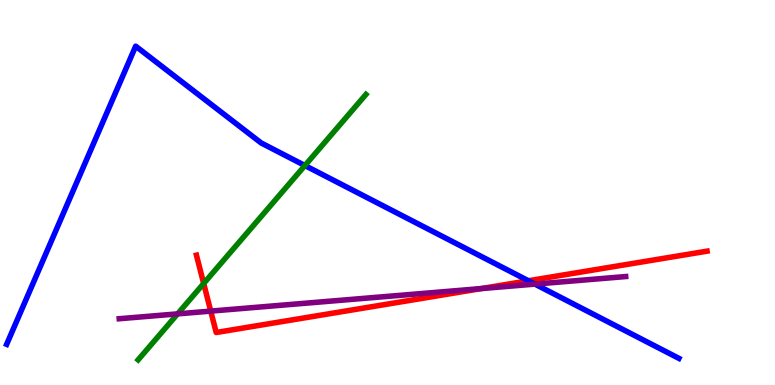[{'lines': ['blue', 'red'], 'intersections': [{'x': 6.82, 'y': 2.71}]}, {'lines': ['green', 'red'], 'intersections': [{'x': 2.63, 'y': 2.64}]}, {'lines': ['purple', 'red'], 'intersections': [{'x': 2.72, 'y': 1.92}, {'x': 6.21, 'y': 2.5}]}, {'lines': ['blue', 'green'], 'intersections': [{'x': 3.93, 'y': 5.7}]}, {'lines': ['blue', 'purple'], 'intersections': [{'x': 6.9, 'y': 2.62}]}, {'lines': ['green', 'purple'], 'intersections': [{'x': 2.29, 'y': 1.85}]}]